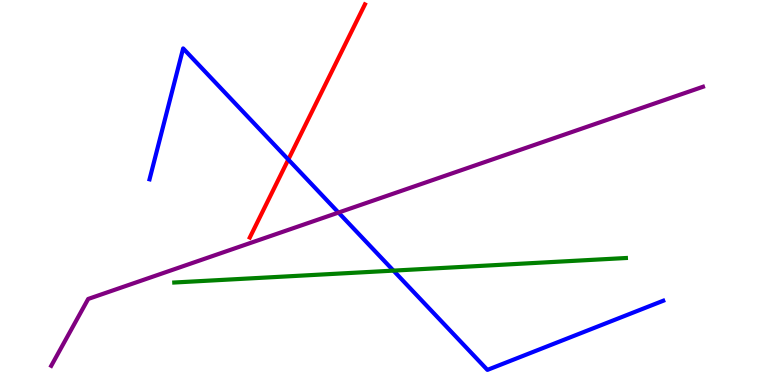[{'lines': ['blue', 'red'], 'intersections': [{'x': 3.72, 'y': 5.86}]}, {'lines': ['green', 'red'], 'intersections': []}, {'lines': ['purple', 'red'], 'intersections': []}, {'lines': ['blue', 'green'], 'intersections': [{'x': 5.08, 'y': 2.97}]}, {'lines': ['blue', 'purple'], 'intersections': [{'x': 4.37, 'y': 4.48}]}, {'lines': ['green', 'purple'], 'intersections': []}]